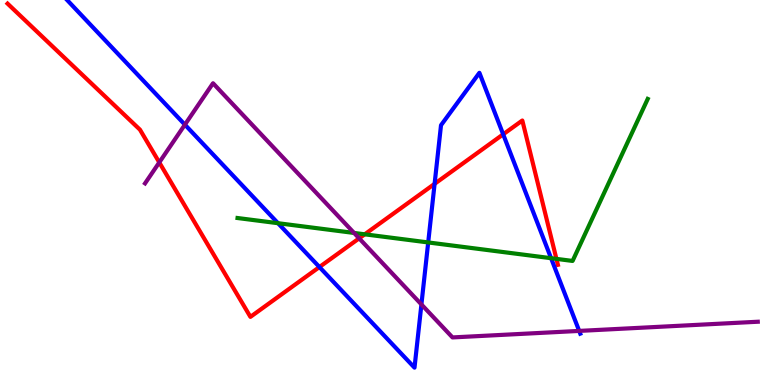[{'lines': ['blue', 'red'], 'intersections': [{'x': 4.12, 'y': 3.06}, {'x': 5.61, 'y': 5.22}, {'x': 6.49, 'y': 6.51}]}, {'lines': ['green', 'red'], 'intersections': [{'x': 4.71, 'y': 3.91}, {'x': 7.18, 'y': 3.28}]}, {'lines': ['purple', 'red'], 'intersections': [{'x': 2.06, 'y': 5.78}, {'x': 4.63, 'y': 3.81}]}, {'lines': ['blue', 'green'], 'intersections': [{'x': 3.59, 'y': 4.2}, {'x': 5.53, 'y': 3.7}, {'x': 7.11, 'y': 3.29}]}, {'lines': ['blue', 'purple'], 'intersections': [{'x': 2.39, 'y': 6.76}, {'x': 5.44, 'y': 2.09}, {'x': 7.47, 'y': 1.4}]}, {'lines': ['green', 'purple'], 'intersections': [{'x': 4.57, 'y': 3.95}]}]